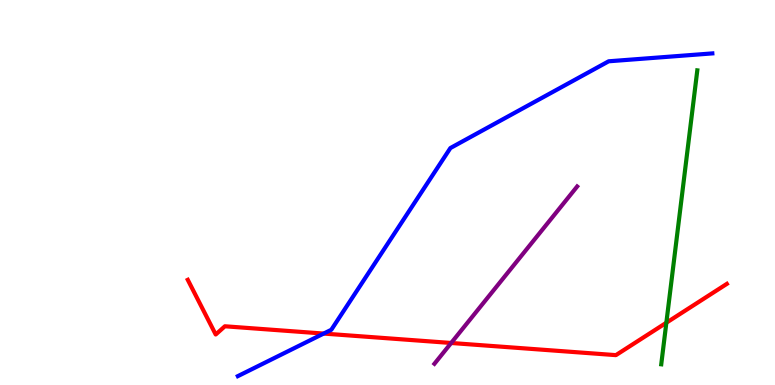[{'lines': ['blue', 'red'], 'intersections': [{'x': 4.18, 'y': 1.34}]}, {'lines': ['green', 'red'], 'intersections': [{'x': 8.6, 'y': 1.62}]}, {'lines': ['purple', 'red'], 'intersections': [{'x': 5.82, 'y': 1.09}]}, {'lines': ['blue', 'green'], 'intersections': []}, {'lines': ['blue', 'purple'], 'intersections': []}, {'lines': ['green', 'purple'], 'intersections': []}]